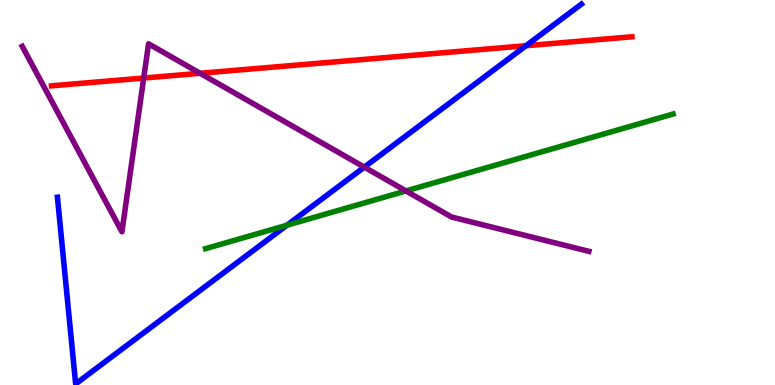[{'lines': ['blue', 'red'], 'intersections': [{'x': 6.79, 'y': 8.81}]}, {'lines': ['green', 'red'], 'intersections': []}, {'lines': ['purple', 'red'], 'intersections': [{'x': 1.85, 'y': 7.97}, {'x': 2.58, 'y': 8.1}]}, {'lines': ['blue', 'green'], 'intersections': [{'x': 3.7, 'y': 4.15}]}, {'lines': ['blue', 'purple'], 'intersections': [{'x': 4.7, 'y': 5.66}]}, {'lines': ['green', 'purple'], 'intersections': [{'x': 5.24, 'y': 5.04}]}]